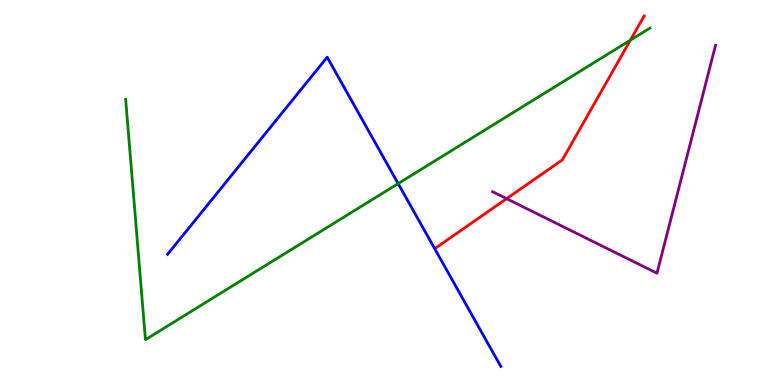[{'lines': ['blue', 'red'], 'intersections': []}, {'lines': ['green', 'red'], 'intersections': [{'x': 8.13, 'y': 8.96}]}, {'lines': ['purple', 'red'], 'intersections': [{'x': 6.54, 'y': 4.84}]}, {'lines': ['blue', 'green'], 'intersections': [{'x': 5.14, 'y': 5.23}]}, {'lines': ['blue', 'purple'], 'intersections': []}, {'lines': ['green', 'purple'], 'intersections': []}]